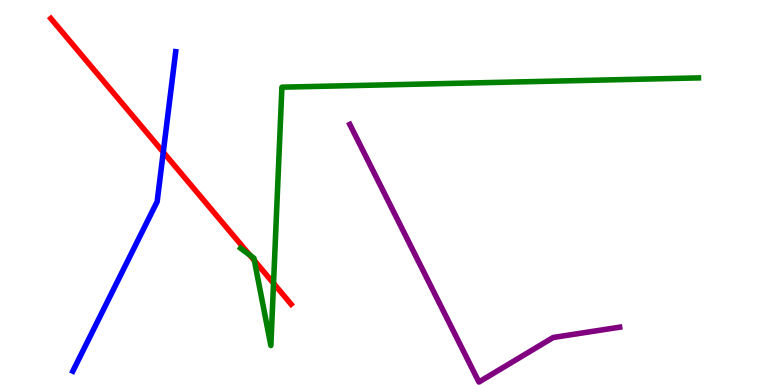[{'lines': ['blue', 'red'], 'intersections': [{'x': 2.11, 'y': 6.05}]}, {'lines': ['green', 'red'], 'intersections': [{'x': 3.22, 'y': 3.38}, {'x': 3.28, 'y': 3.23}, {'x': 3.53, 'y': 2.64}]}, {'lines': ['purple', 'red'], 'intersections': []}, {'lines': ['blue', 'green'], 'intersections': []}, {'lines': ['blue', 'purple'], 'intersections': []}, {'lines': ['green', 'purple'], 'intersections': []}]